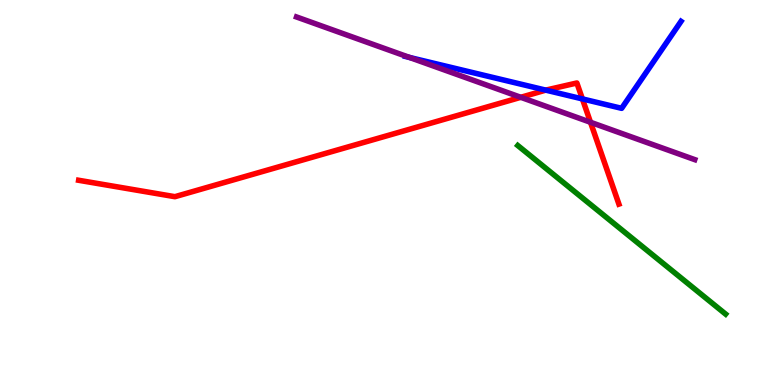[{'lines': ['blue', 'red'], 'intersections': [{'x': 7.04, 'y': 7.66}, {'x': 7.51, 'y': 7.43}]}, {'lines': ['green', 'red'], 'intersections': []}, {'lines': ['purple', 'red'], 'intersections': [{'x': 6.72, 'y': 7.47}, {'x': 7.62, 'y': 6.82}]}, {'lines': ['blue', 'green'], 'intersections': []}, {'lines': ['blue', 'purple'], 'intersections': [{'x': 5.28, 'y': 8.51}]}, {'lines': ['green', 'purple'], 'intersections': []}]